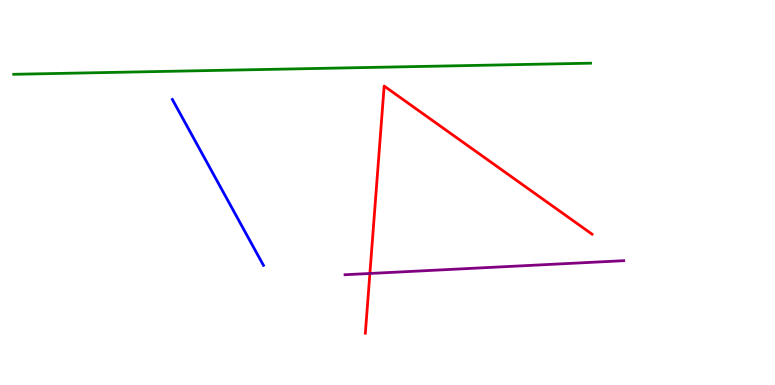[{'lines': ['blue', 'red'], 'intersections': []}, {'lines': ['green', 'red'], 'intersections': []}, {'lines': ['purple', 'red'], 'intersections': [{'x': 4.77, 'y': 2.9}]}, {'lines': ['blue', 'green'], 'intersections': []}, {'lines': ['blue', 'purple'], 'intersections': []}, {'lines': ['green', 'purple'], 'intersections': []}]